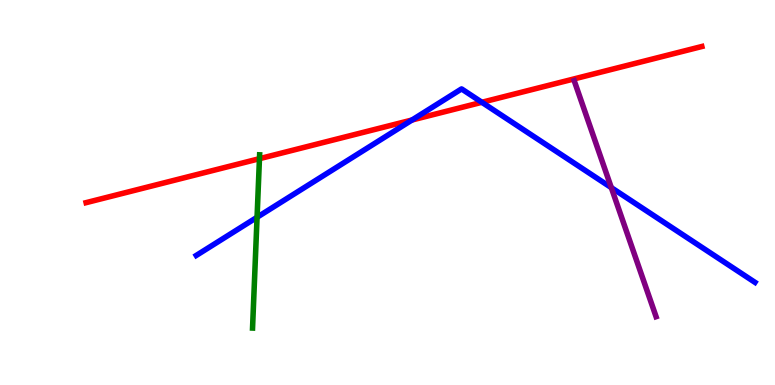[{'lines': ['blue', 'red'], 'intersections': [{'x': 5.32, 'y': 6.88}, {'x': 6.22, 'y': 7.34}]}, {'lines': ['green', 'red'], 'intersections': [{'x': 3.35, 'y': 5.88}]}, {'lines': ['purple', 'red'], 'intersections': []}, {'lines': ['blue', 'green'], 'intersections': [{'x': 3.32, 'y': 4.36}]}, {'lines': ['blue', 'purple'], 'intersections': [{'x': 7.89, 'y': 5.13}]}, {'lines': ['green', 'purple'], 'intersections': []}]